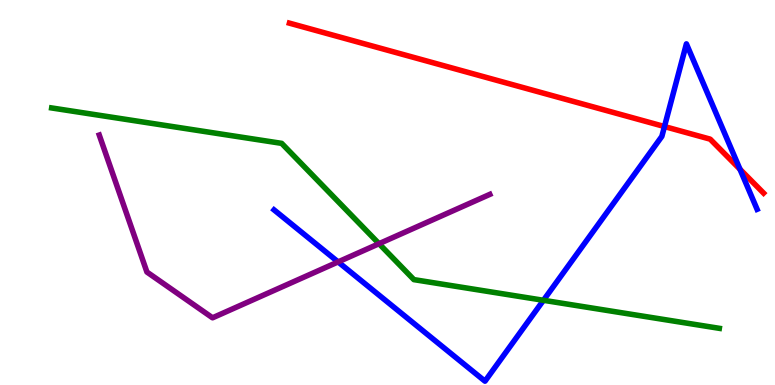[{'lines': ['blue', 'red'], 'intersections': [{'x': 8.57, 'y': 6.71}, {'x': 9.55, 'y': 5.6}]}, {'lines': ['green', 'red'], 'intersections': []}, {'lines': ['purple', 'red'], 'intersections': []}, {'lines': ['blue', 'green'], 'intersections': [{'x': 7.01, 'y': 2.2}]}, {'lines': ['blue', 'purple'], 'intersections': [{'x': 4.36, 'y': 3.2}]}, {'lines': ['green', 'purple'], 'intersections': [{'x': 4.89, 'y': 3.67}]}]